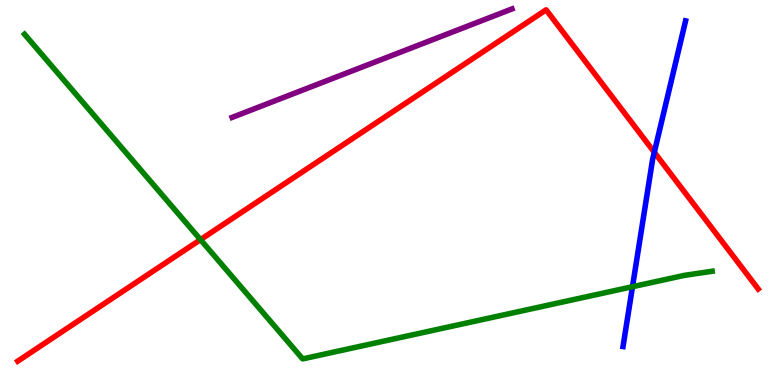[{'lines': ['blue', 'red'], 'intersections': [{'x': 8.44, 'y': 6.05}]}, {'lines': ['green', 'red'], 'intersections': [{'x': 2.59, 'y': 3.78}]}, {'lines': ['purple', 'red'], 'intersections': []}, {'lines': ['blue', 'green'], 'intersections': [{'x': 8.16, 'y': 2.55}]}, {'lines': ['blue', 'purple'], 'intersections': []}, {'lines': ['green', 'purple'], 'intersections': []}]